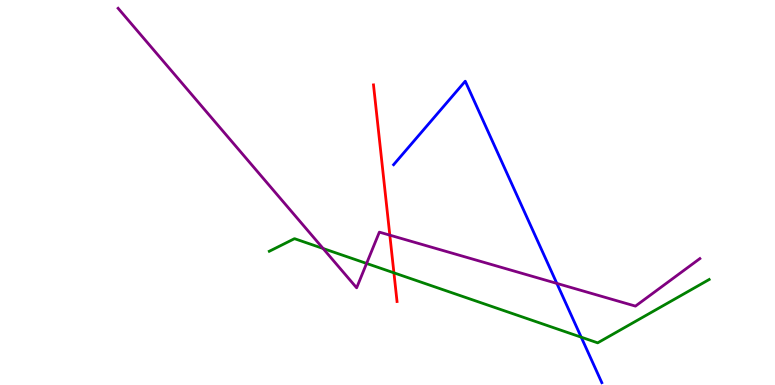[{'lines': ['blue', 'red'], 'intersections': []}, {'lines': ['green', 'red'], 'intersections': [{'x': 5.08, 'y': 2.91}]}, {'lines': ['purple', 'red'], 'intersections': [{'x': 5.03, 'y': 3.89}]}, {'lines': ['blue', 'green'], 'intersections': [{'x': 7.5, 'y': 1.24}]}, {'lines': ['blue', 'purple'], 'intersections': [{'x': 7.19, 'y': 2.64}]}, {'lines': ['green', 'purple'], 'intersections': [{'x': 4.17, 'y': 3.55}, {'x': 4.73, 'y': 3.16}]}]